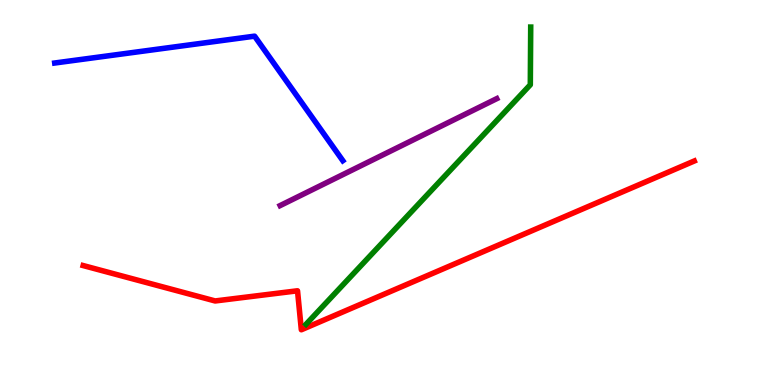[{'lines': ['blue', 'red'], 'intersections': []}, {'lines': ['green', 'red'], 'intersections': []}, {'lines': ['purple', 'red'], 'intersections': []}, {'lines': ['blue', 'green'], 'intersections': []}, {'lines': ['blue', 'purple'], 'intersections': []}, {'lines': ['green', 'purple'], 'intersections': []}]